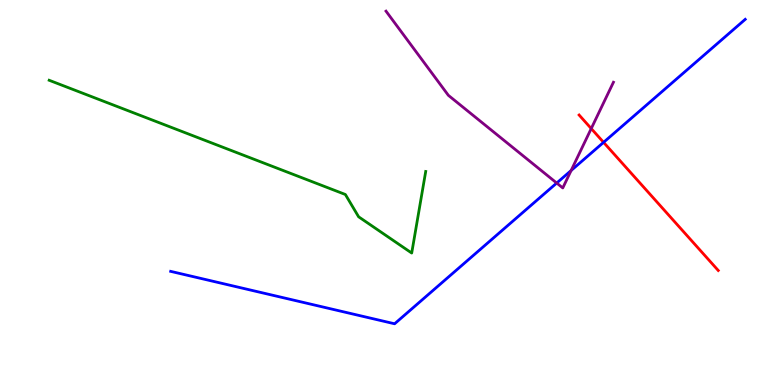[{'lines': ['blue', 'red'], 'intersections': [{'x': 7.79, 'y': 6.3}]}, {'lines': ['green', 'red'], 'intersections': []}, {'lines': ['purple', 'red'], 'intersections': [{'x': 7.63, 'y': 6.66}]}, {'lines': ['blue', 'green'], 'intersections': []}, {'lines': ['blue', 'purple'], 'intersections': [{'x': 7.18, 'y': 5.25}, {'x': 7.37, 'y': 5.57}]}, {'lines': ['green', 'purple'], 'intersections': []}]